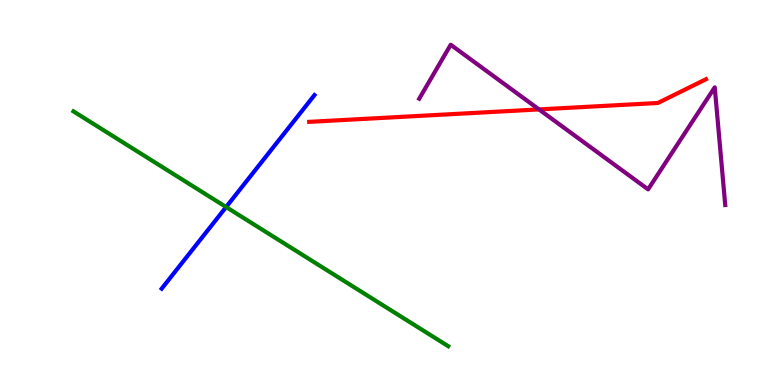[{'lines': ['blue', 'red'], 'intersections': []}, {'lines': ['green', 'red'], 'intersections': []}, {'lines': ['purple', 'red'], 'intersections': [{'x': 6.95, 'y': 7.16}]}, {'lines': ['blue', 'green'], 'intersections': [{'x': 2.92, 'y': 4.62}]}, {'lines': ['blue', 'purple'], 'intersections': []}, {'lines': ['green', 'purple'], 'intersections': []}]